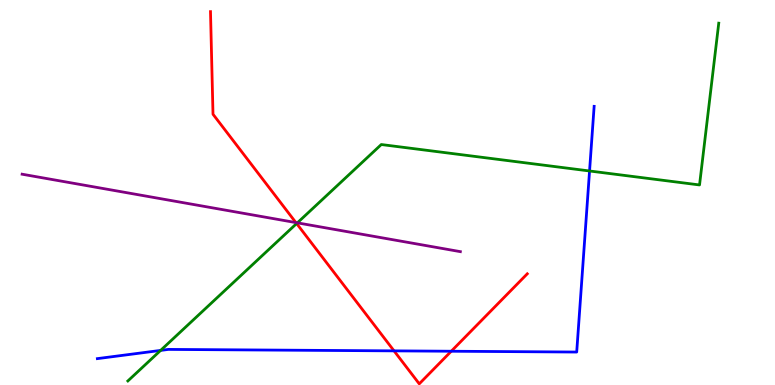[{'lines': ['blue', 'red'], 'intersections': [{'x': 5.08, 'y': 0.887}, {'x': 5.82, 'y': 0.877}]}, {'lines': ['green', 'red'], 'intersections': [{'x': 3.83, 'y': 4.19}]}, {'lines': ['purple', 'red'], 'intersections': [{'x': 3.82, 'y': 4.22}]}, {'lines': ['blue', 'green'], 'intersections': [{'x': 2.07, 'y': 0.898}, {'x': 7.61, 'y': 5.56}]}, {'lines': ['blue', 'purple'], 'intersections': []}, {'lines': ['green', 'purple'], 'intersections': [{'x': 3.84, 'y': 4.21}]}]